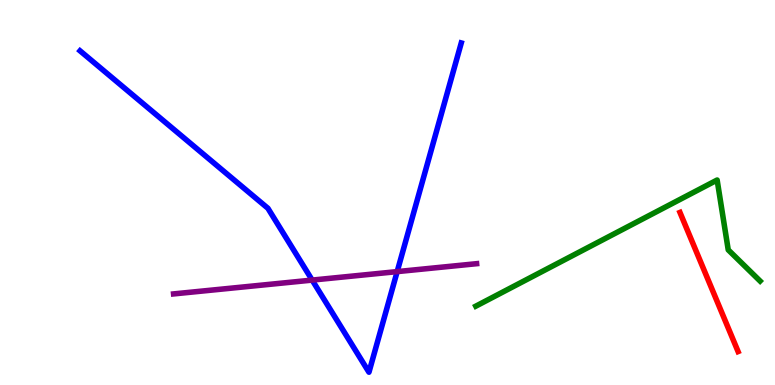[{'lines': ['blue', 'red'], 'intersections': []}, {'lines': ['green', 'red'], 'intersections': []}, {'lines': ['purple', 'red'], 'intersections': []}, {'lines': ['blue', 'green'], 'intersections': []}, {'lines': ['blue', 'purple'], 'intersections': [{'x': 4.03, 'y': 2.72}, {'x': 5.12, 'y': 2.95}]}, {'lines': ['green', 'purple'], 'intersections': []}]